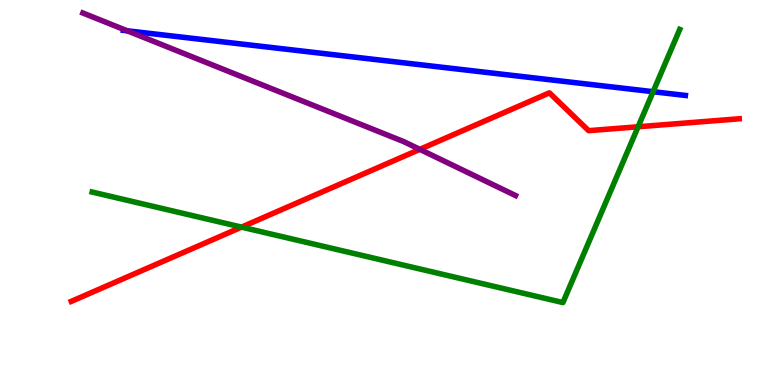[{'lines': ['blue', 'red'], 'intersections': []}, {'lines': ['green', 'red'], 'intersections': [{'x': 3.12, 'y': 4.1}, {'x': 8.23, 'y': 6.71}]}, {'lines': ['purple', 'red'], 'intersections': [{'x': 5.42, 'y': 6.12}]}, {'lines': ['blue', 'green'], 'intersections': [{'x': 8.43, 'y': 7.62}]}, {'lines': ['blue', 'purple'], 'intersections': [{'x': 1.64, 'y': 9.2}]}, {'lines': ['green', 'purple'], 'intersections': []}]